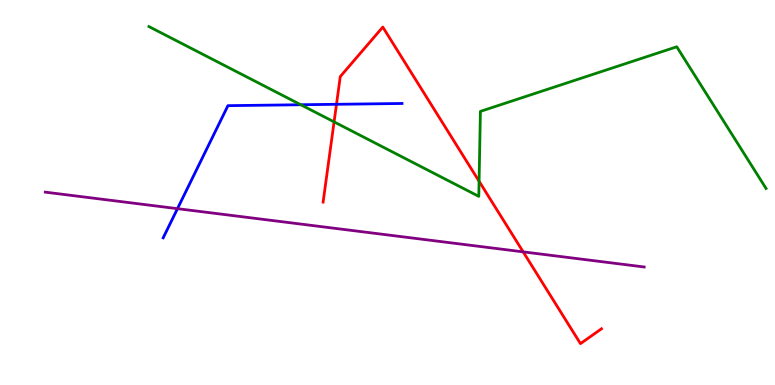[{'lines': ['blue', 'red'], 'intersections': [{'x': 4.34, 'y': 7.29}]}, {'lines': ['green', 'red'], 'intersections': [{'x': 4.31, 'y': 6.83}, {'x': 6.18, 'y': 5.29}]}, {'lines': ['purple', 'red'], 'intersections': [{'x': 6.75, 'y': 3.46}]}, {'lines': ['blue', 'green'], 'intersections': [{'x': 3.88, 'y': 7.28}]}, {'lines': ['blue', 'purple'], 'intersections': [{'x': 2.29, 'y': 4.58}]}, {'lines': ['green', 'purple'], 'intersections': []}]